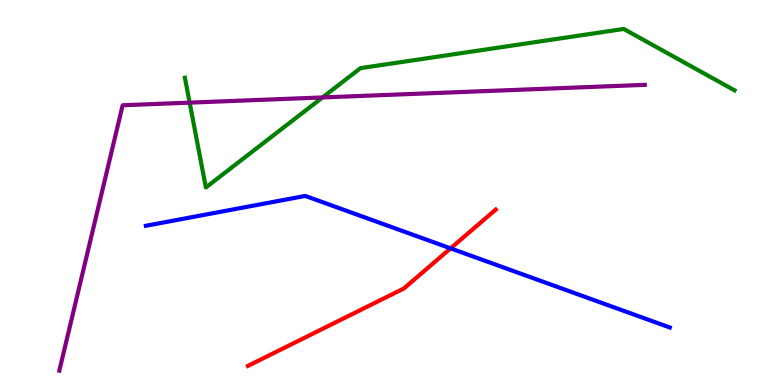[{'lines': ['blue', 'red'], 'intersections': [{'x': 5.81, 'y': 3.55}]}, {'lines': ['green', 'red'], 'intersections': []}, {'lines': ['purple', 'red'], 'intersections': []}, {'lines': ['blue', 'green'], 'intersections': []}, {'lines': ['blue', 'purple'], 'intersections': []}, {'lines': ['green', 'purple'], 'intersections': [{'x': 2.45, 'y': 7.33}, {'x': 4.16, 'y': 7.47}]}]